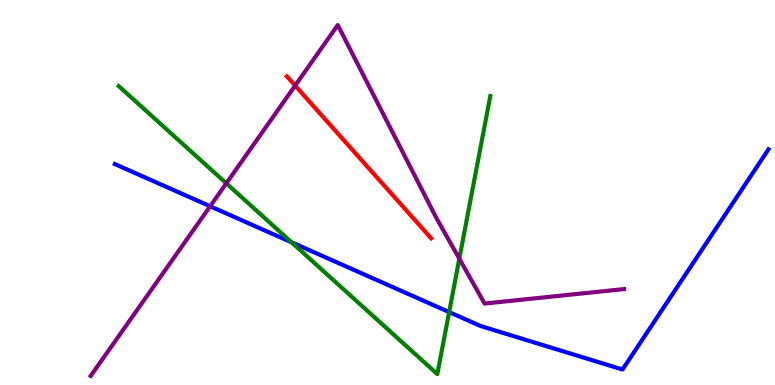[{'lines': ['blue', 'red'], 'intersections': []}, {'lines': ['green', 'red'], 'intersections': []}, {'lines': ['purple', 'red'], 'intersections': [{'x': 3.81, 'y': 7.78}]}, {'lines': ['blue', 'green'], 'intersections': [{'x': 3.76, 'y': 3.71}, {'x': 5.8, 'y': 1.89}]}, {'lines': ['blue', 'purple'], 'intersections': [{'x': 2.71, 'y': 4.64}]}, {'lines': ['green', 'purple'], 'intersections': [{'x': 2.92, 'y': 5.24}, {'x': 5.93, 'y': 3.28}]}]